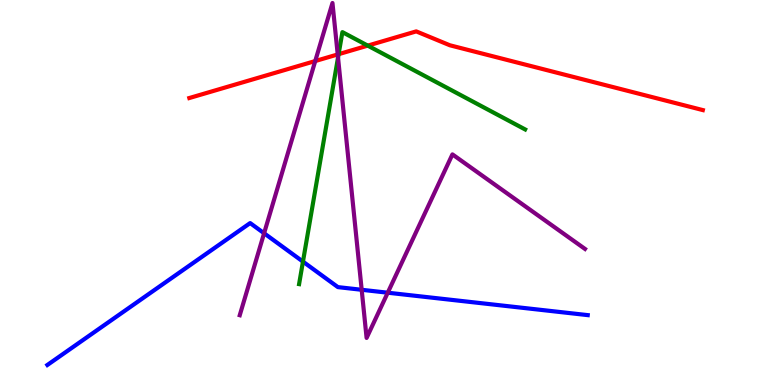[{'lines': ['blue', 'red'], 'intersections': []}, {'lines': ['green', 'red'], 'intersections': [{'x': 4.37, 'y': 8.59}, {'x': 4.75, 'y': 8.82}]}, {'lines': ['purple', 'red'], 'intersections': [{'x': 4.07, 'y': 8.41}, {'x': 4.36, 'y': 8.59}]}, {'lines': ['blue', 'green'], 'intersections': [{'x': 3.91, 'y': 3.2}]}, {'lines': ['blue', 'purple'], 'intersections': [{'x': 3.41, 'y': 3.94}, {'x': 4.67, 'y': 2.47}, {'x': 5.0, 'y': 2.4}]}, {'lines': ['green', 'purple'], 'intersections': [{'x': 4.36, 'y': 8.51}]}]